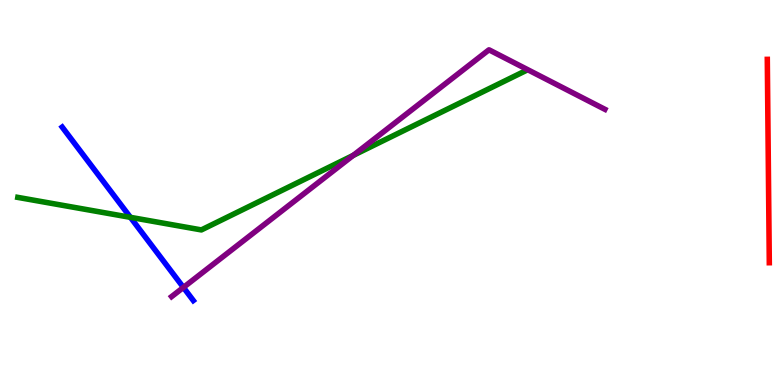[{'lines': ['blue', 'red'], 'intersections': []}, {'lines': ['green', 'red'], 'intersections': []}, {'lines': ['purple', 'red'], 'intersections': []}, {'lines': ['blue', 'green'], 'intersections': [{'x': 1.68, 'y': 4.35}]}, {'lines': ['blue', 'purple'], 'intersections': [{'x': 2.37, 'y': 2.53}]}, {'lines': ['green', 'purple'], 'intersections': [{'x': 4.56, 'y': 5.96}]}]